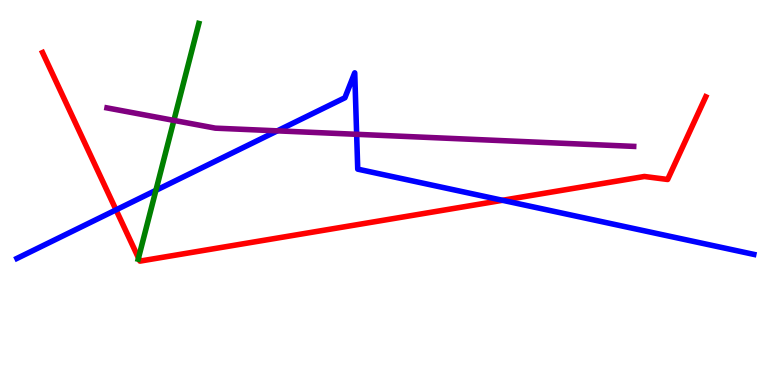[{'lines': ['blue', 'red'], 'intersections': [{'x': 1.5, 'y': 4.55}, {'x': 6.48, 'y': 4.8}]}, {'lines': ['green', 'red'], 'intersections': [{'x': 1.79, 'y': 3.3}]}, {'lines': ['purple', 'red'], 'intersections': []}, {'lines': ['blue', 'green'], 'intersections': [{'x': 2.01, 'y': 5.06}]}, {'lines': ['blue', 'purple'], 'intersections': [{'x': 3.58, 'y': 6.6}, {'x': 4.6, 'y': 6.51}]}, {'lines': ['green', 'purple'], 'intersections': [{'x': 2.24, 'y': 6.87}]}]